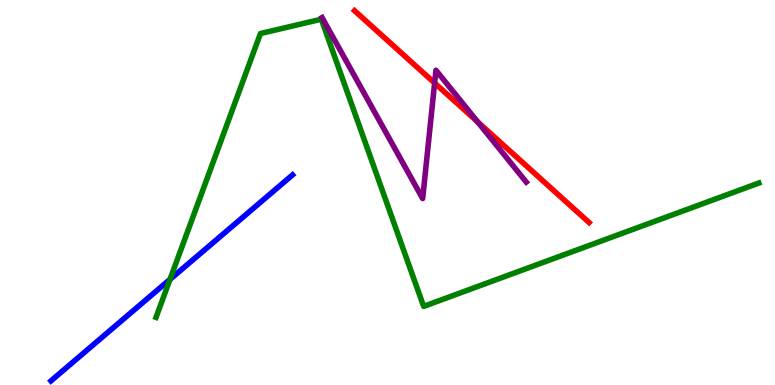[{'lines': ['blue', 'red'], 'intersections': []}, {'lines': ['green', 'red'], 'intersections': []}, {'lines': ['purple', 'red'], 'intersections': [{'x': 5.61, 'y': 7.84}, {'x': 6.16, 'y': 6.83}]}, {'lines': ['blue', 'green'], 'intersections': [{'x': 2.19, 'y': 2.74}]}, {'lines': ['blue', 'purple'], 'intersections': []}, {'lines': ['green', 'purple'], 'intersections': []}]